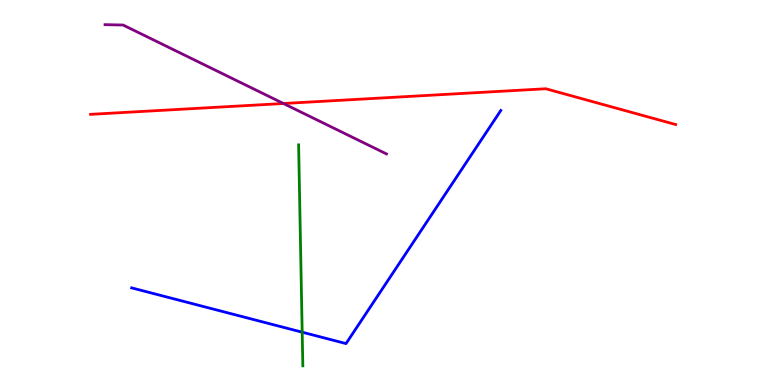[{'lines': ['blue', 'red'], 'intersections': []}, {'lines': ['green', 'red'], 'intersections': []}, {'lines': ['purple', 'red'], 'intersections': [{'x': 3.66, 'y': 7.31}]}, {'lines': ['blue', 'green'], 'intersections': [{'x': 3.9, 'y': 1.37}]}, {'lines': ['blue', 'purple'], 'intersections': []}, {'lines': ['green', 'purple'], 'intersections': []}]